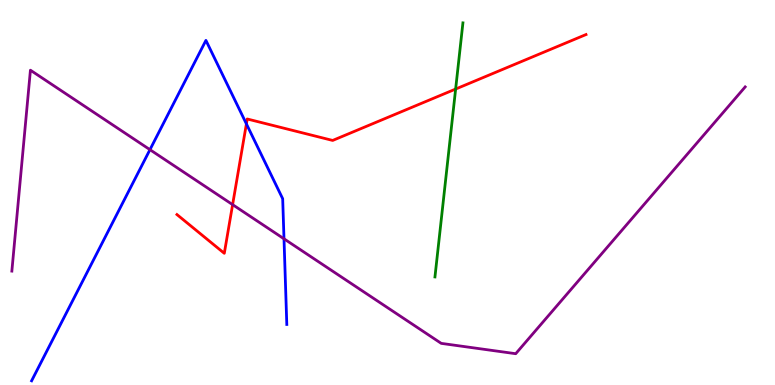[{'lines': ['blue', 'red'], 'intersections': [{'x': 3.18, 'y': 6.78}]}, {'lines': ['green', 'red'], 'intersections': [{'x': 5.88, 'y': 7.69}]}, {'lines': ['purple', 'red'], 'intersections': [{'x': 3.0, 'y': 4.68}]}, {'lines': ['blue', 'green'], 'intersections': []}, {'lines': ['blue', 'purple'], 'intersections': [{'x': 1.93, 'y': 6.11}, {'x': 3.66, 'y': 3.8}]}, {'lines': ['green', 'purple'], 'intersections': []}]